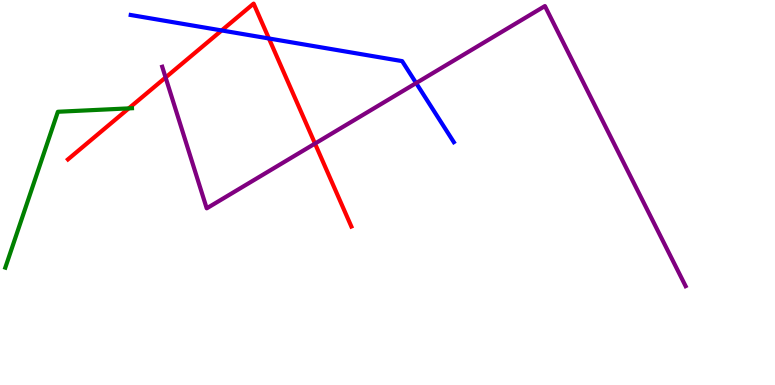[{'lines': ['blue', 'red'], 'intersections': [{'x': 2.86, 'y': 9.21}, {'x': 3.47, 'y': 9.0}]}, {'lines': ['green', 'red'], 'intersections': [{'x': 1.66, 'y': 7.18}]}, {'lines': ['purple', 'red'], 'intersections': [{'x': 2.14, 'y': 7.99}, {'x': 4.06, 'y': 6.27}]}, {'lines': ['blue', 'green'], 'intersections': []}, {'lines': ['blue', 'purple'], 'intersections': [{'x': 5.37, 'y': 7.84}]}, {'lines': ['green', 'purple'], 'intersections': []}]